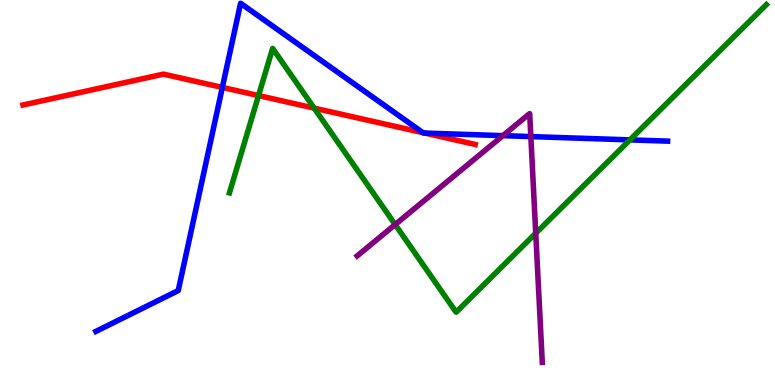[{'lines': ['blue', 'red'], 'intersections': [{'x': 2.87, 'y': 7.73}, {'x': 5.46, 'y': 6.55}, {'x': 5.48, 'y': 6.54}]}, {'lines': ['green', 'red'], 'intersections': [{'x': 3.34, 'y': 7.52}, {'x': 4.05, 'y': 7.19}]}, {'lines': ['purple', 'red'], 'intersections': []}, {'lines': ['blue', 'green'], 'intersections': [{'x': 8.13, 'y': 6.37}]}, {'lines': ['blue', 'purple'], 'intersections': [{'x': 6.49, 'y': 6.48}, {'x': 6.85, 'y': 6.45}]}, {'lines': ['green', 'purple'], 'intersections': [{'x': 5.1, 'y': 4.17}, {'x': 6.91, 'y': 3.94}]}]